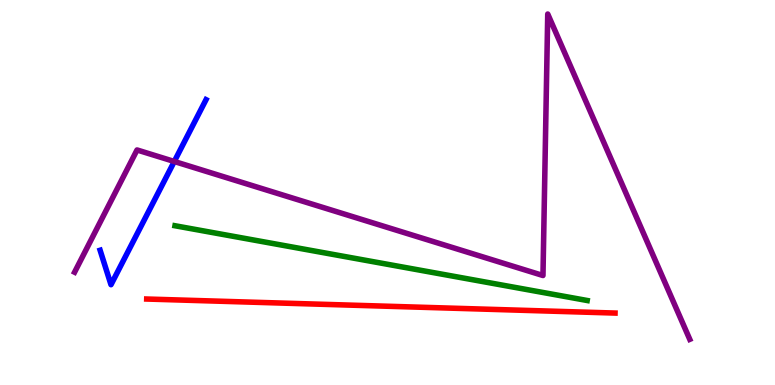[{'lines': ['blue', 'red'], 'intersections': []}, {'lines': ['green', 'red'], 'intersections': []}, {'lines': ['purple', 'red'], 'intersections': []}, {'lines': ['blue', 'green'], 'intersections': []}, {'lines': ['blue', 'purple'], 'intersections': [{'x': 2.25, 'y': 5.81}]}, {'lines': ['green', 'purple'], 'intersections': []}]